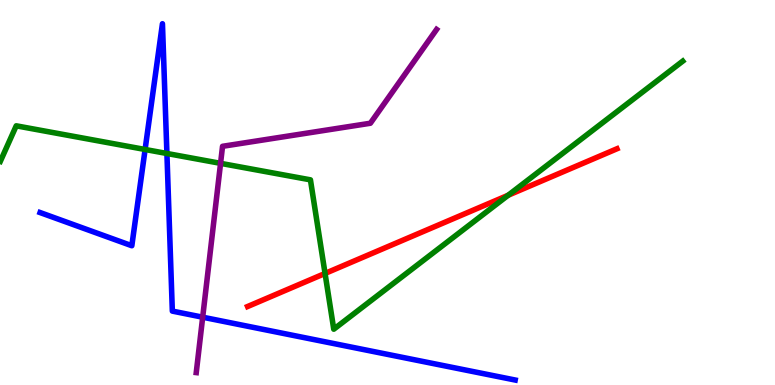[{'lines': ['blue', 'red'], 'intersections': []}, {'lines': ['green', 'red'], 'intersections': [{'x': 4.19, 'y': 2.9}, {'x': 6.56, 'y': 4.93}]}, {'lines': ['purple', 'red'], 'intersections': []}, {'lines': ['blue', 'green'], 'intersections': [{'x': 1.87, 'y': 6.12}, {'x': 2.15, 'y': 6.01}]}, {'lines': ['blue', 'purple'], 'intersections': [{'x': 2.62, 'y': 1.76}]}, {'lines': ['green', 'purple'], 'intersections': [{'x': 2.85, 'y': 5.76}]}]